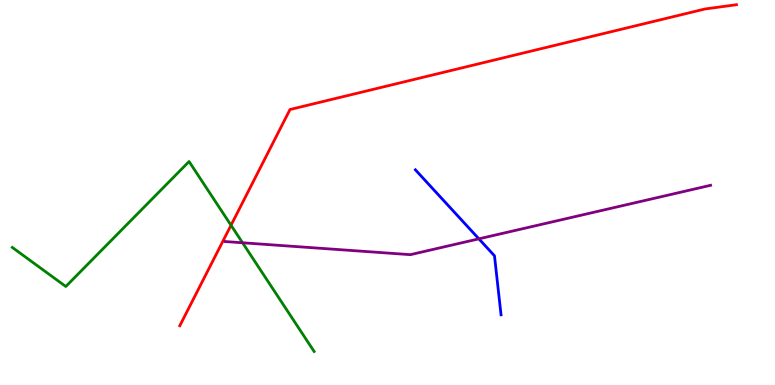[{'lines': ['blue', 'red'], 'intersections': []}, {'lines': ['green', 'red'], 'intersections': [{'x': 2.98, 'y': 4.15}]}, {'lines': ['purple', 'red'], 'intersections': []}, {'lines': ['blue', 'green'], 'intersections': []}, {'lines': ['blue', 'purple'], 'intersections': [{'x': 6.18, 'y': 3.8}]}, {'lines': ['green', 'purple'], 'intersections': [{'x': 3.13, 'y': 3.69}]}]